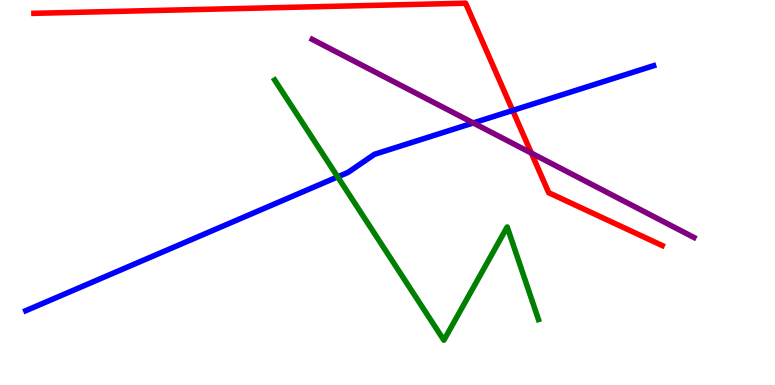[{'lines': ['blue', 'red'], 'intersections': [{'x': 6.61, 'y': 7.13}]}, {'lines': ['green', 'red'], 'intersections': []}, {'lines': ['purple', 'red'], 'intersections': [{'x': 6.86, 'y': 6.02}]}, {'lines': ['blue', 'green'], 'intersections': [{'x': 4.36, 'y': 5.41}]}, {'lines': ['blue', 'purple'], 'intersections': [{'x': 6.11, 'y': 6.81}]}, {'lines': ['green', 'purple'], 'intersections': []}]